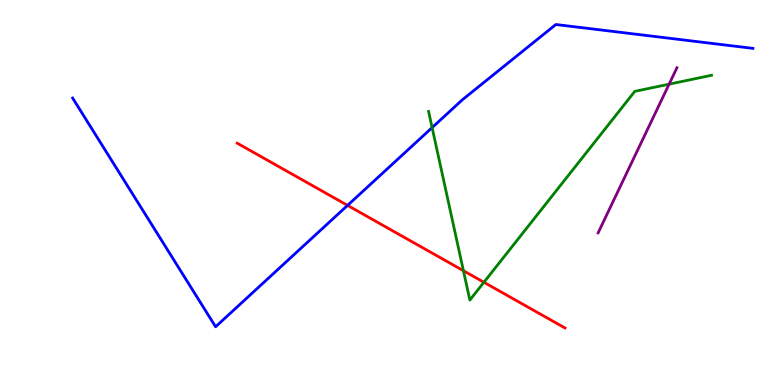[{'lines': ['blue', 'red'], 'intersections': [{'x': 4.48, 'y': 4.67}]}, {'lines': ['green', 'red'], 'intersections': [{'x': 5.98, 'y': 2.97}, {'x': 6.24, 'y': 2.67}]}, {'lines': ['purple', 'red'], 'intersections': []}, {'lines': ['blue', 'green'], 'intersections': [{'x': 5.58, 'y': 6.69}]}, {'lines': ['blue', 'purple'], 'intersections': []}, {'lines': ['green', 'purple'], 'intersections': [{'x': 8.63, 'y': 7.81}]}]